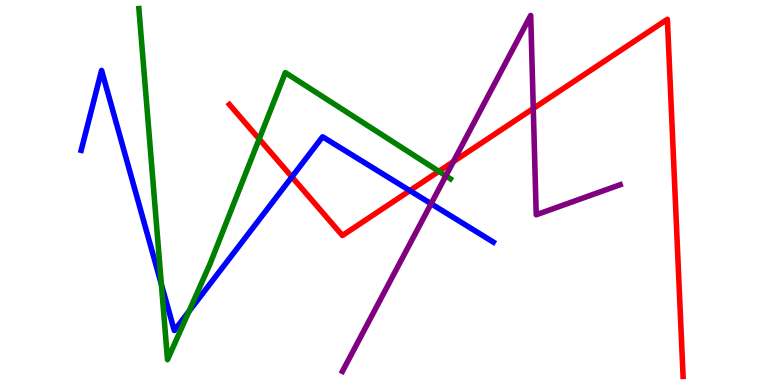[{'lines': ['blue', 'red'], 'intersections': [{'x': 3.77, 'y': 5.4}, {'x': 5.29, 'y': 5.05}]}, {'lines': ['green', 'red'], 'intersections': [{'x': 3.34, 'y': 6.39}, {'x': 5.66, 'y': 5.55}]}, {'lines': ['purple', 'red'], 'intersections': [{'x': 5.85, 'y': 5.8}, {'x': 6.88, 'y': 7.18}]}, {'lines': ['blue', 'green'], 'intersections': [{'x': 2.08, 'y': 2.62}, {'x': 2.44, 'y': 1.91}]}, {'lines': ['blue', 'purple'], 'intersections': [{'x': 5.56, 'y': 4.71}]}, {'lines': ['green', 'purple'], 'intersections': [{'x': 5.75, 'y': 5.43}]}]